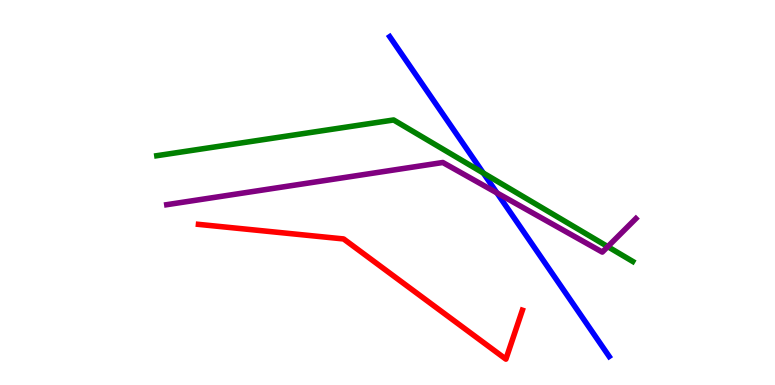[{'lines': ['blue', 'red'], 'intersections': []}, {'lines': ['green', 'red'], 'intersections': []}, {'lines': ['purple', 'red'], 'intersections': []}, {'lines': ['blue', 'green'], 'intersections': [{'x': 6.24, 'y': 5.51}]}, {'lines': ['blue', 'purple'], 'intersections': [{'x': 6.41, 'y': 4.99}]}, {'lines': ['green', 'purple'], 'intersections': [{'x': 7.84, 'y': 3.59}]}]